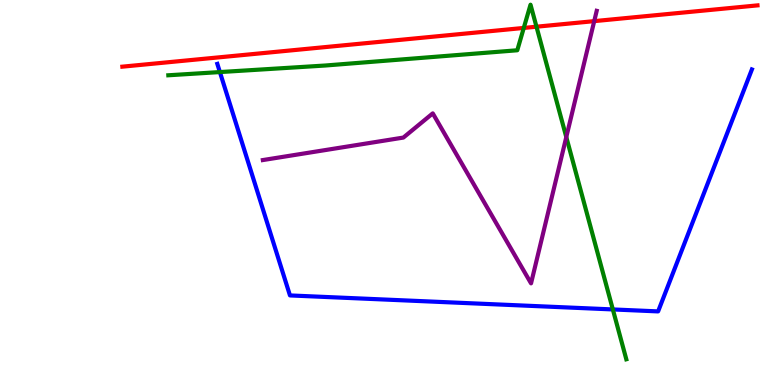[{'lines': ['blue', 'red'], 'intersections': []}, {'lines': ['green', 'red'], 'intersections': [{'x': 6.76, 'y': 9.27}, {'x': 6.92, 'y': 9.31}]}, {'lines': ['purple', 'red'], 'intersections': [{'x': 7.67, 'y': 9.45}]}, {'lines': ['blue', 'green'], 'intersections': [{'x': 2.84, 'y': 8.13}, {'x': 7.91, 'y': 1.96}]}, {'lines': ['blue', 'purple'], 'intersections': []}, {'lines': ['green', 'purple'], 'intersections': [{'x': 7.31, 'y': 6.44}]}]